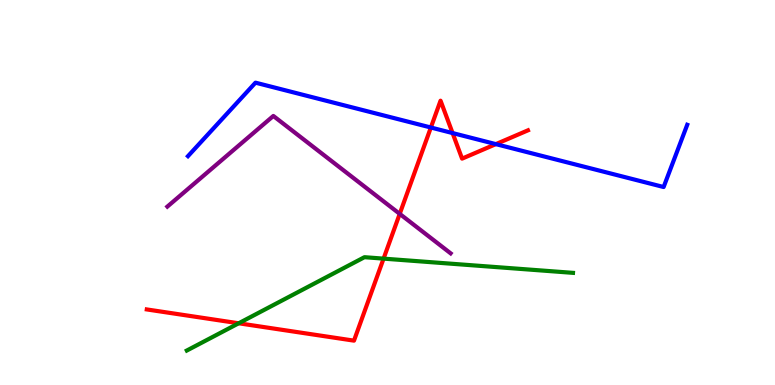[{'lines': ['blue', 'red'], 'intersections': [{'x': 5.56, 'y': 6.69}, {'x': 5.84, 'y': 6.54}, {'x': 6.4, 'y': 6.26}]}, {'lines': ['green', 'red'], 'intersections': [{'x': 3.08, 'y': 1.6}, {'x': 4.95, 'y': 3.28}]}, {'lines': ['purple', 'red'], 'intersections': [{'x': 5.16, 'y': 4.44}]}, {'lines': ['blue', 'green'], 'intersections': []}, {'lines': ['blue', 'purple'], 'intersections': []}, {'lines': ['green', 'purple'], 'intersections': []}]